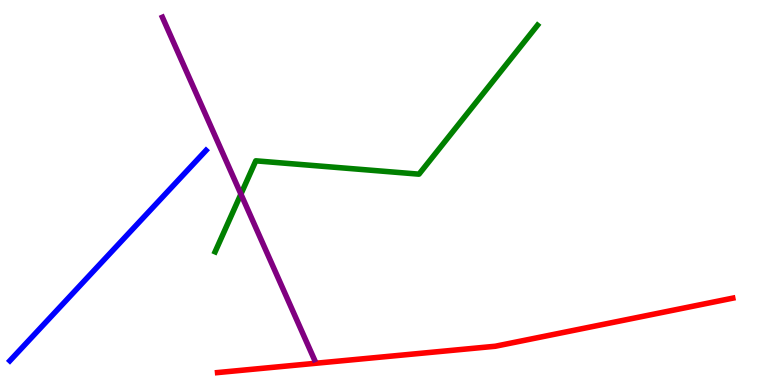[{'lines': ['blue', 'red'], 'intersections': []}, {'lines': ['green', 'red'], 'intersections': []}, {'lines': ['purple', 'red'], 'intersections': []}, {'lines': ['blue', 'green'], 'intersections': []}, {'lines': ['blue', 'purple'], 'intersections': []}, {'lines': ['green', 'purple'], 'intersections': [{'x': 3.11, 'y': 4.96}]}]